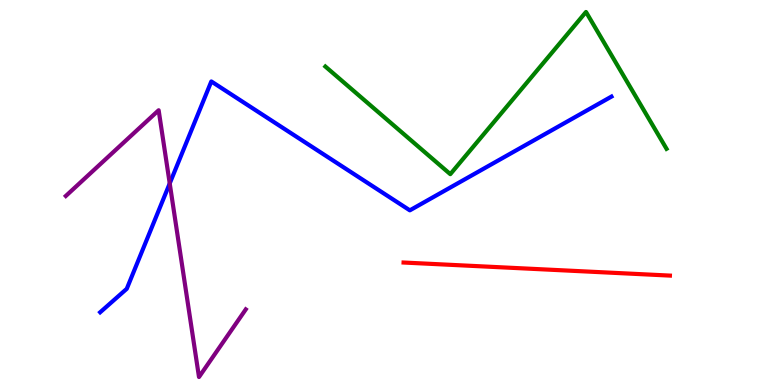[{'lines': ['blue', 'red'], 'intersections': []}, {'lines': ['green', 'red'], 'intersections': []}, {'lines': ['purple', 'red'], 'intersections': []}, {'lines': ['blue', 'green'], 'intersections': []}, {'lines': ['blue', 'purple'], 'intersections': [{'x': 2.19, 'y': 5.24}]}, {'lines': ['green', 'purple'], 'intersections': []}]